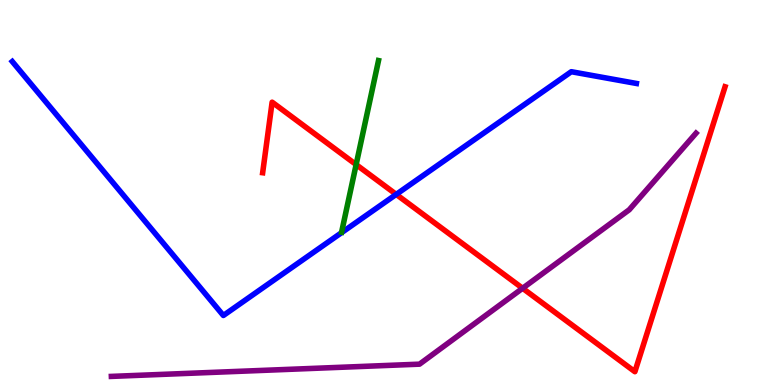[{'lines': ['blue', 'red'], 'intersections': [{'x': 5.11, 'y': 4.95}]}, {'lines': ['green', 'red'], 'intersections': [{'x': 4.6, 'y': 5.72}]}, {'lines': ['purple', 'red'], 'intersections': [{'x': 6.74, 'y': 2.51}]}, {'lines': ['blue', 'green'], 'intersections': []}, {'lines': ['blue', 'purple'], 'intersections': []}, {'lines': ['green', 'purple'], 'intersections': []}]